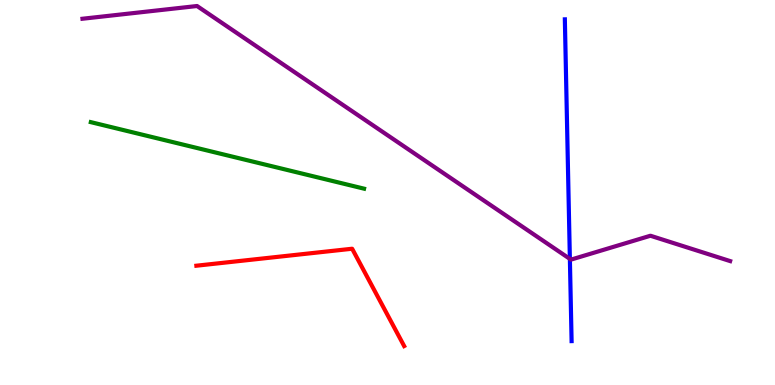[{'lines': ['blue', 'red'], 'intersections': []}, {'lines': ['green', 'red'], 'intersections': []}, {'lines': ['purple', 'red'], 'intersections': []}, {'lines': ['blue', 'green'], 'intersections': []}, {'lines': ['blue', 'purple'], 'intersections': [{'x': 7.35, 'y': 3.28}]}, {'lines': ['green', 'purple'], 'intersections': []}]